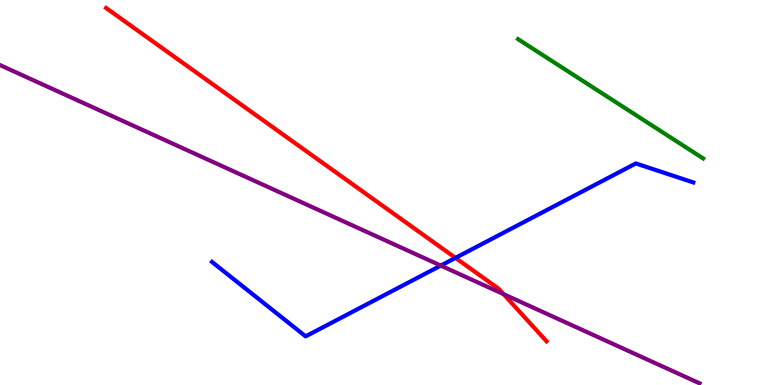[{'lines': ['blue', 'red'], 'intersections': [{'x': 5.88, 'y': 3.3}]}, {'lines': ['green', 'red'], 'intersections': []}, {'lines': ['purple', 'red'], 'intersections': [{'x': 6.5, 'y': 2.36}]}, {'lines': ['blue', 'green'], 'intersections': []}, {'lines': ['blue', 'purple'], 'intersections': [{'x': 5.69, 'y': 3.1}]}, {'lines': ['green', 'purple'], 'intersections': []}]